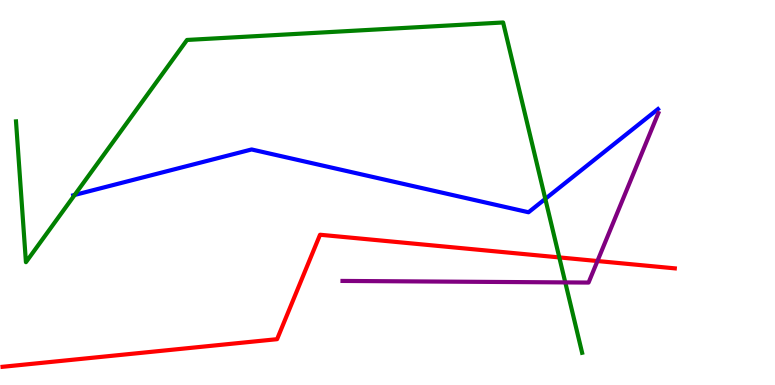[{'lines': ['blue', 'red'], 'intersections': []}, {'lines': ['green', 'red'], 'intersections': [{'x': 7.22, 'y': 3.31}]}, {'lines': ['purple', 'red'], 'intersections': [{'x': 7.71, 'y': 3.22}]}, {'lines': ['blue', 'green'], 'intersections': [{'x': 0.964, 'y': 4.94}, {'x': 7.04, 'y': 4.83}]}, {'lines': ['blue', 'purple'], 'intersections': []}, {'lines': ['green', 'purple'], 'intersections': [{'x': 7.29, 'y': 2.66}]}]